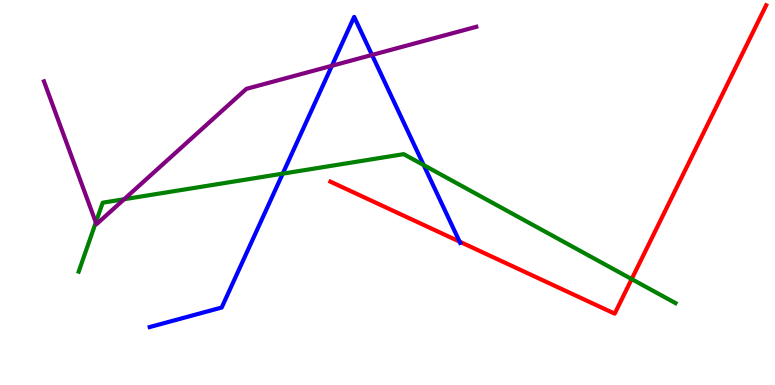[{'lines': ['blue', 'red'], 'intersections': [{'x': 5.93, 'y': 3.72}]}, {'lines': ['green', 'red'], 'intersections': [{'x': 8.15, 'y': 2.75}]}, {'lines': ['purple', 'red'], 'intersections': []}, {'lines': ['blue', 'green'], 'intersections': [{'x': 3.65, 'y': 5.49}, {'x': 5.47, 'y': 5.71}]}, {'lines': ['blue', 'purple'], 'intersections': [{'x': 4.28, 'y': 8.29}, {'x': 4.8, 'y': 8.57}]}, {'lines': ['green', 'purple'], 'intersections': [{'x': 1.24, 'y': 4.22}, {'x': 1.6, 'y': 4.83}]}]